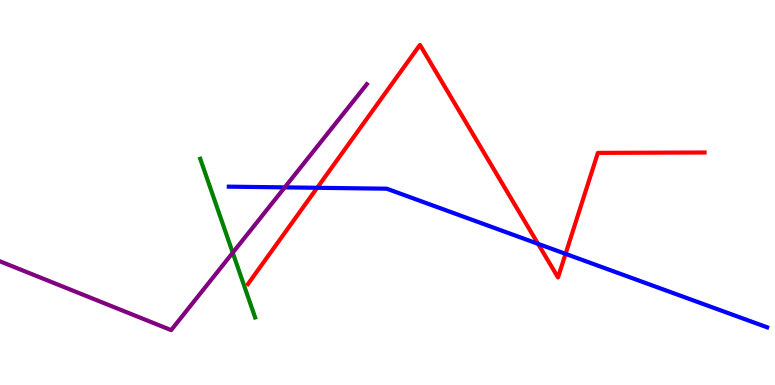[{'lines': ['blue', 'red'], 'intersections': [{'x': 4.09, 'y': 5.12}, {'x': 6.94, 'y': 3.67}, {'x': 7.3, 'y': 3.41}]}, {'lines': ['green', 'red'], 'intersections': []}, {'lines': ['purple', 'red'], 'intersections': []}, {'lines': ['blue', 'green'], 'intersections': []}, {'lines': ['blue', 'purple'], 'intersections': [{'x': 3.67, 'y': 5.13}]}, {'lines': ['green', 'purple'], 'intersections': [{'x': 3.0, 'y': 3.44}]}]